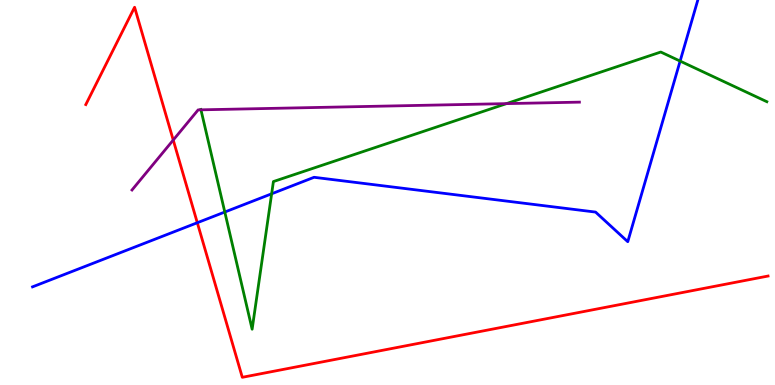[{'lines': ['blue', 'red'], 'intersections': [{'x': 2.55, 'y': 4.21}]}, {'lines': ['green', 'red'], 'intersections': []}, {'lines': ['purple', 'red'], 'intersections': [{'x': 2.24, 'y': 6.36}]}, {'lines': ['blue', 'green'], 'intersections': [{'x': 2.9, 'y': 4.49}, {'x': 3.51, 'y': 4.97}, {'x': 8.78, 'y': 8.41}]}, {'lines': ['blue', 'purple'], 'intersections': []}, {'lines': ['green', 'purple'], 'intersections': [{'x': 2.59, 'y': 7.15}, {'x': 6.54, 'y': 7.31}]}]